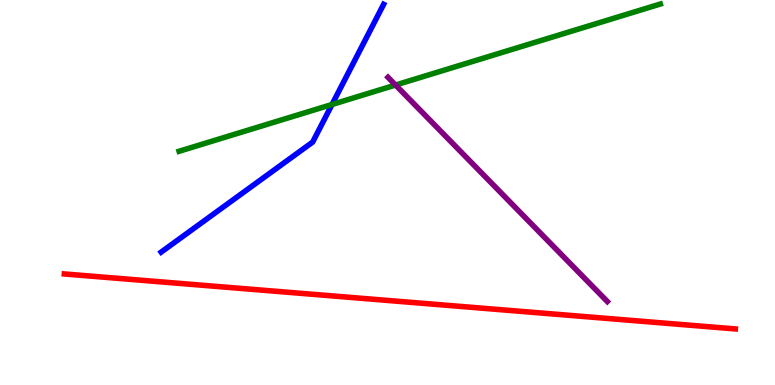[{'lines': ['blue', 'red'], 'intersections': []}, {'lines': ['green', 'red'], 'intersections': []}, {'lines': ['purple', 'red'], 'intersections': []}, {'lines': ['blue', 'green'], 'intersections': [{'x': 4.28, 'y': 7.29}]}, {'lines': ['blue', 'purple'], 'intersections': []}, {'lines': ['green', 'purple'], 'intersections': [{'x': 5.1, 'y': 7.79}]}]